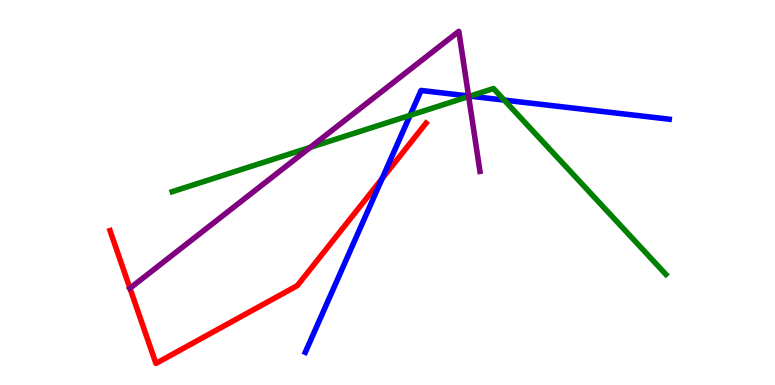[{'lines': ['blue', 'red'], 'intersections': [{'x': 4.93, 'y': 5.36}]}, {'lines': ['green', 'red'], 'intersections': []}, {'lines': ['purple', 'red'], 'intersections': [{'x': 1.68, 'y': 2.51}]}, {'lines': ['blue', 'green'], 'intersections': [{'x': 5.29, 'y': 7.0}, {'x': 6.06, 'y': 7.5}, {'x': 6.51, 'y': 7.4}]}, {'lines': ['blue', 'purple'], 'intersections': [{'x': 6.05, 'y': 7.51}]}, {'lines': ['green', 'purple'], 'intersections': [{'x': 4.0, 'y': 6.17}, {'x': 6.05, 'y': 7.49}]}]